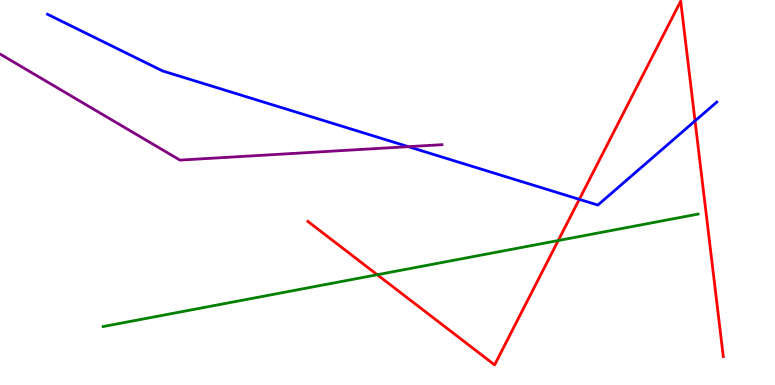[{'lines': ['blue', 'red'], 'intersections': [{'x': 7.47, 'y': 4.82}, {'x': 8.97, 'y': 6.86}]}, {'lines': ['green', 'red'], 'intersections': [{'x': 4.87, 'y': 2.86}, {'x': 7.2, 'y': 3.75}]}, {'lines': ['purple', 'red'], 'intersections': []}, {'lines': ['blue', 'green'], 'intersections': []}, {'lines': ['blue', 'purple'], 'intersections': [{'x': 5.27, 'y': 6.19}]}, {'lines': ['green', 'purple'], 'intersections': []}]